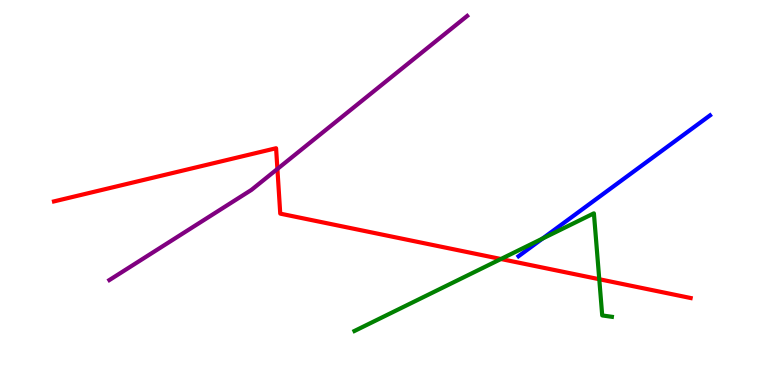[{'lines': ['blue', 'red'], 'intersections': []}, {'lines': ['green', 'red'], 'intersections': [{'x': 6.46, 'y': 3.27}, {'x': 7.73, 'y': 2.75}]}, {'lines': ['purple', 'red'], 'intersections': [{'x': 3.58, 'y': 5.61}]}, {'lines': ['blue', 'green'], 'intersections': [{'x': 7.0, 'y': 3.8}]}, {'lines': ['blue', 'purple'], 'intersections': []}, {'lines': ['green', 'purple'], 'intersections': []}]